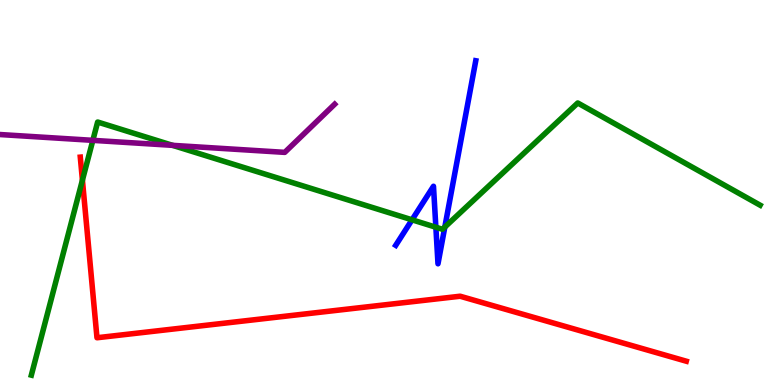[{'lines': ['blue', 'red'], 'intersections': []}, {'lines': ['green', 'red'], 'intersections': [{'x': 1.06, 'y': 5.32}]}, {'lines': ['purple', 'red'], 'intersections': []}, {'lines': ['blue', 'green'], 'intersections': [{'x': 5.32, 'y': 4.29}, {'x': 5.62, 'y': 4.1}, {'x': 5.74, 'y': 4.1}]}, {'lines': ['blue', 'purple'], 'intersections': []}, {'lines': ['green', 'purple'], 'intersections': [{'x': 1.2, 'y': 6.35}, {'x': 2.23, 'y': 6.22}]}]